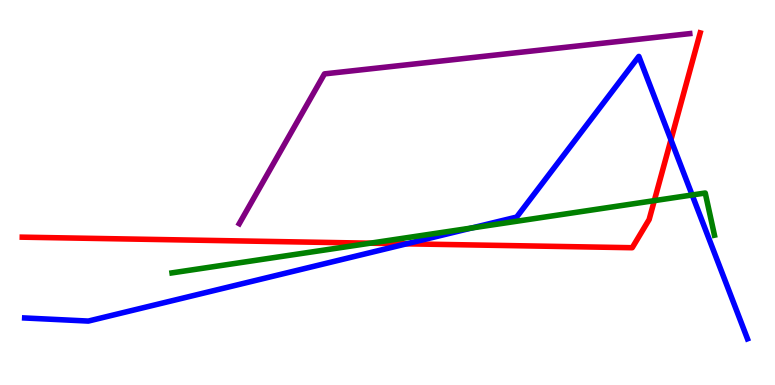[{'lines': ['blue', 'red'], 'intersections': [{'x': 5.25, 'y': 3.67}, {'x': 8.66, 'y': 6.37}]}, {'lines': ['green', 'red'], 'intersections': [{'x': 4.78, 'y': 3.68}, {'x': 8.44, 'y': 4.79}]}, {'lines': ['purple', 'red'], 'intersections': []}, {'lines': ['blue', 'green'], 'intersections': [{'x': 6.09, 'y': 4.08}, {'x': 8.93, 'y': 4.94}]}, {'lines': ['blue', 'purple'], 'intersections': []}, {'lines': ['green', 'purple'], 'intersections': []}]